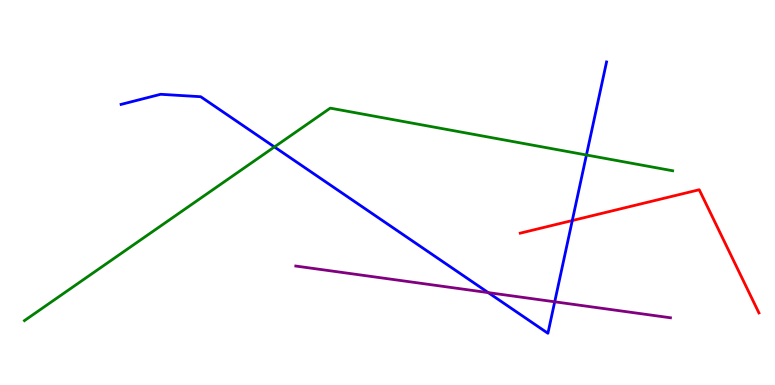[{'lines': ['blue', 'red'], 'intersections': [{'x': 7.38, 'y': 4.27}]}, {'lines': ['green', 'red'], 'intersections': []}, {'lines': ['purple', 'red'], 'intersections': []}, {'lines': ['blue', 'green'], 'intersections': [{'x': 3.54, 'y': 6.18}, {'x': 7.57, 'y': 5.97}]}, {'lines': ['blue', 'purple'], 'intersections': [{'x': 6.3, 'y': 2.4}, {'x': 7.16, 'y': 2.16}]}, {'lines': ['green', 'purple'], 'intersections': []}]